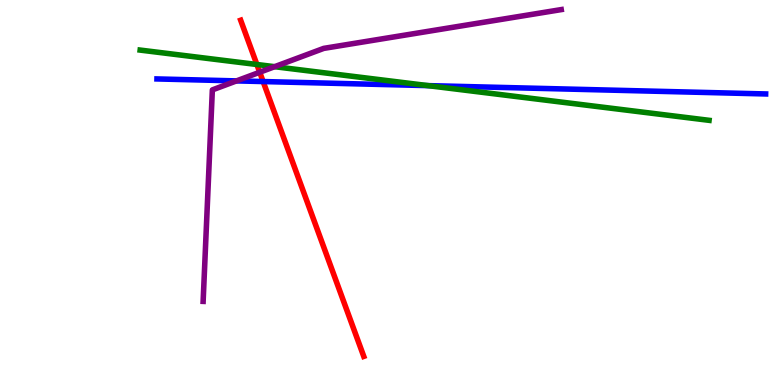[{'lines': ['blue', 'red'], 'intersections': [{'x': 3.4, 'y': 7.88}]}, {'lines': ['green', 'red'], 'intersections': [{'x': 3.31, 'y': 8.32}]}, {'lines': ['purple', 'red'], 'intersections': [{'x': 3.35, 'y': 8.12}]}, {'lines': ['blue', 'green'], 'intersections': [{'x': 5.52, 'y': 7.78}]}, {'lines': ['blue', 'purple'], 'intersections': [{'x': 3.05, 'y': 7.9}]}, {'lines': ['green', 'purple'], 'intersections': [{'x': 3.54, 'y': 8.27}]}]